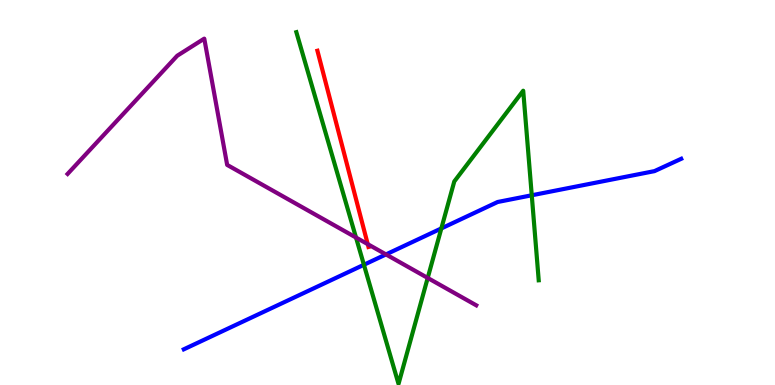[{'lines': ['blue', 'red'], 'intersections': []}, {'lines': ['green', 'red'], 'intersections': []}, {'lines': ['purple', 'red'], 'intersections': [{'x': 4.74, 'y': 3.66}]}, {'lines': ['blue', 'green'], 'intersections': [{'x': 4.7, 'y': 3.12}, {'x': 5.69, 'y': 4.07}, {'x': 6.86, 'y': 4.93}]}, {'lines': ['blue', 'purple'], 'intersections': [{'x': 4.98, 'y': 3.39}]}, {'lines': ['green', 'purple'], 'intersections': [{'x': 4.59, 'y': 3.83}, {'x': 5.52, 'y': 2.78}]}]